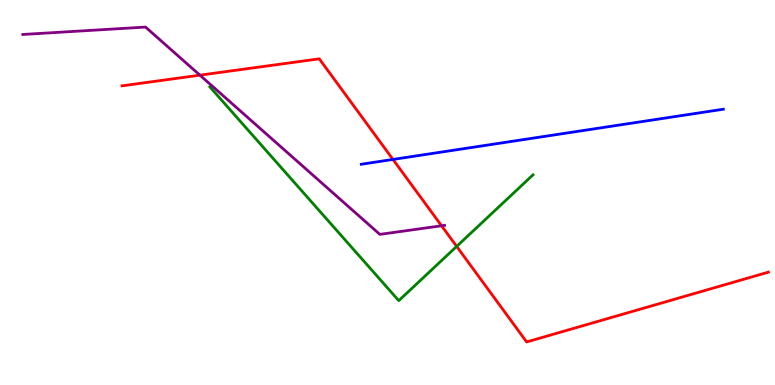[{'lines': ['blue', 'red'], 'intersections': [{'x': 5.07, 'y': 5.86}]}, {'lines': ['green', 'red'], 'intersections': [{'x': 5.89, 'y': 3.6}]}, {'lines': ['purple', 'red'], 'intersections': [{'x': 2.58, 'y': 8.05}, {'x': 5.7, 'y': 4.14}]}, {'lines': ['blue', 'green'], 'intersections': []}, {'lines': ['blue', 'purple'], 'intersections': []}, {'lines': ['green', 'purple'], 'intersections': []}]